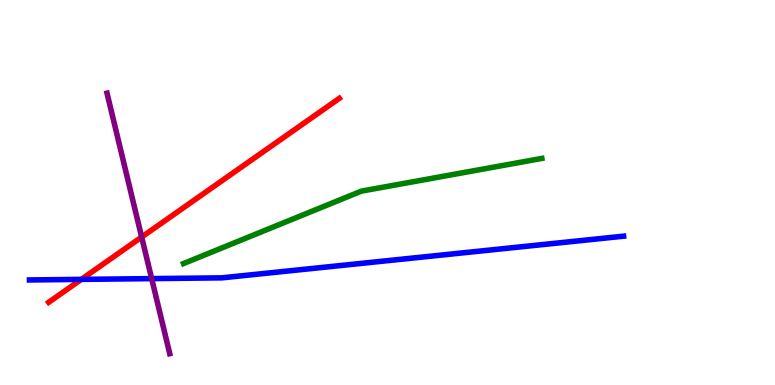[{'lines': ['blue', 'red'], 'intersections': [{'x': 1.05, 'y': 2.74}]}, {'lines': ['green', 'red'], 'intersections': []}, {'lines': ['purple', 'red'], 'intersections': [{'x': 1.83, 'y': 3.84}]}, {'lines': ['blue', 'green'], 'intersections': []}, {'lines': ['blue', 'purple'], 'intersections': [{'x': 1.96, 'y': 2.76}]}, {'lines': ['green', 'purple'], 'intersections': []}]